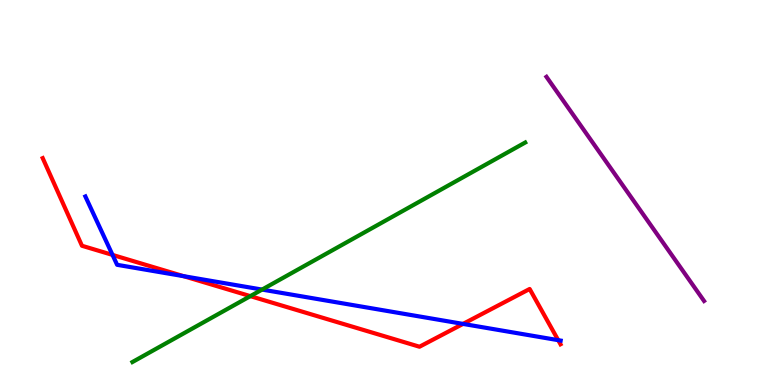[{'lines': ['blue', 'red'], 'intersections': [{'x': 1.45, 'y': 3.38}, {'x': 2.37, 'y': 2.83}, {'x': 5.97, 'y': 1.59}, {'x': 7.2, 'y': 1.16}]}, {'lines': ['green', 'red'], 'intersections': [{'x': 3.23, 'y': 2.31}]}, {'lines': ['purple', 'red'], 'intersections': []}, {'lines': ['blue', 'green'], 'intersections': [{'x': 3.38, 'y': 2.48}]}, {'lines': ['blue', 'purple'], 'intersections': []}, {'lines': ['green', 'purple'], 'intersections': []}]